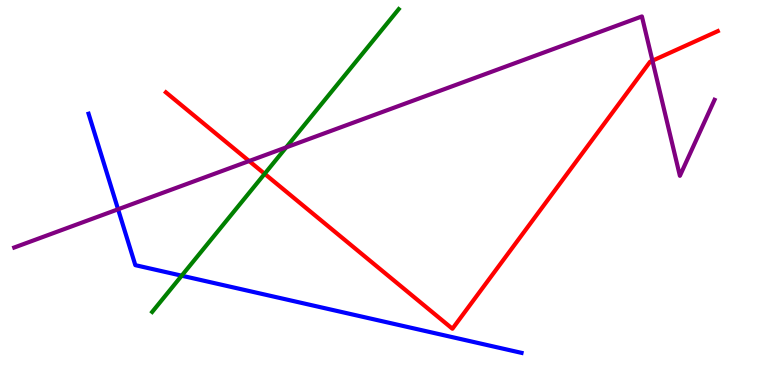[{'lines': ['blue', 'red'], 'intersections': []}, {'lines': ['green', 'red'], 'intersections': [{'x': 3.41, 'y': 5.49}]}, {'lines': ['purple', 'red'], 'intersections': [{'x': 3.21, 'y': 5.82}, {'x': 8.42, 'y': 8.42}]}, {'lines': ['blue', 'green'], 'intersections': [{'x': 2.34, 'y': 2.84}]}, {'lines': ['blue', 'purple'], 'intersections': [{'x': 1.52, 'y': 4.56}]}, {'lines': ['green', 'purple'], 'intersections': [{'x': 3.69, 'y': 6.17}]}]